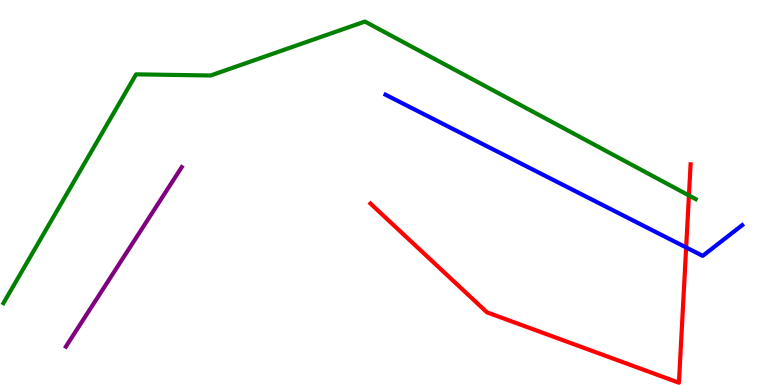[{'lines': ['blue', 'red'], 'intersections': [{'x': 8.85, 'y': 3.57}]}, {'lines': ['green', 'red'], 'intersections': [{'x': 8.89, 'y': 4.92}]}, {'lines': ['purple', 'red'], 'intersections': []}, {'lines': ['blue', 'green'], 'intersections': []}, {'lines': ['blue', 'purple'], 'intersections': []}, {'lines': ['green', 'purple'], 'intersections': []}]